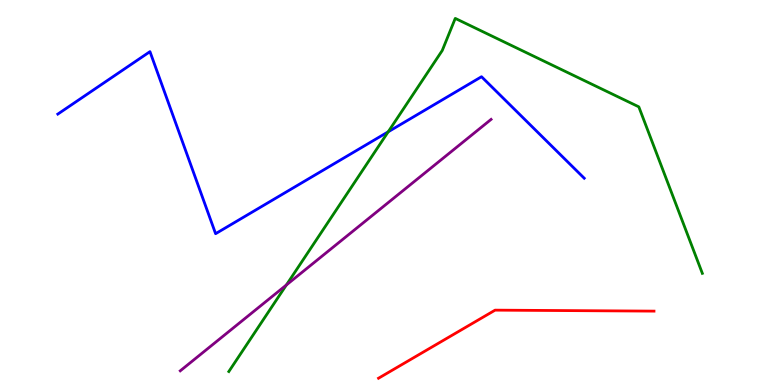[{'lines': ['blue', 'red'], 'intersections': []}, {'lines': ['green', 'red'], 'intersections': []}, {'lines': ['purple', 'red'], 'intersections': []}, {'lines': ['blue', 'green'], 'intersections': [{'x': 5.01, 'y': 6.58}]}, {'lines': ['blue', 'purple'], 'intersections': []}, {'lines': ['green', 'purple'], 'intersections': [{'x': 3.69, 'y': 2.6}]}]